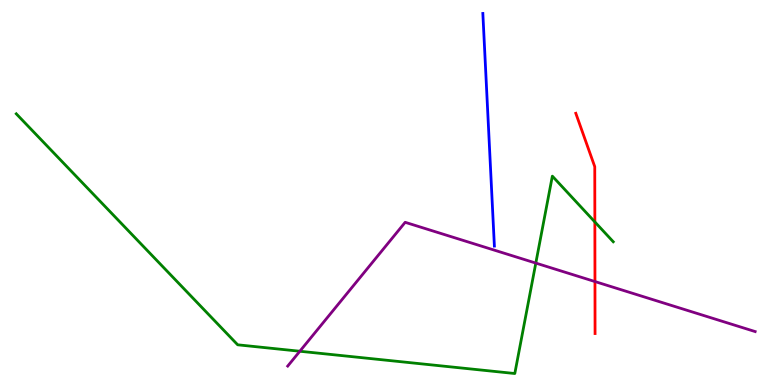[{'lines': ['blue', 'red'], 'intersections': []}, {'lines': ['green', 'red'], 'intersections': [{'x': 7.68, 'y': 4.24}]}, {'lines': ['purple', 'red'], 'intersections': [{'x': 7.68, 'y': 2.69}]}, {'lines': ['blue', 'green'], 'intersections': []}, {'lines': ['blue', 'purple'], 'intersections': []}, {'lines': ['green', 'purple'], 'intersections': [{'x': 3.87, 'y': 0.877}, {'x': 6.91, 'y': 3.17}]}]